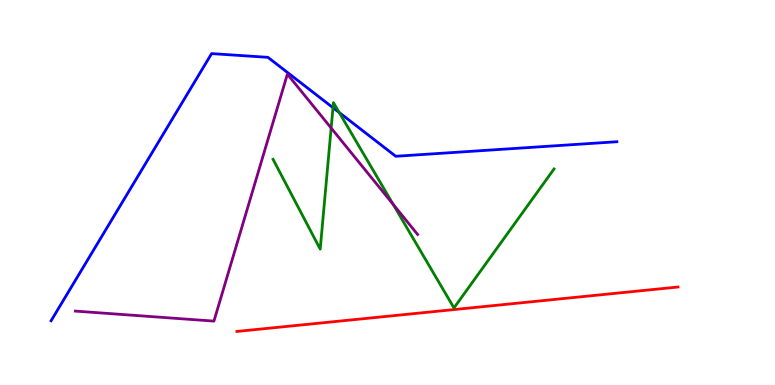[{'lines': ['blue', 'red'], 'intersections': []}, {'lines': ['green', 'red'], 'intersections': []}, {'lines': ['purple', 'red'], 'intersections': []}, {'lines': ['blue', 'green'], 'intersections': [{'x': 4.3, 'y': 7.2}, {'x': 4.38, 'y': 7.08}]}, {'lines': ['blue', 'purple'], 'intersections': []}, {'lines': ['green', 'purple'], 'intersections': [{'x': 4.27, 'y': 6.67}, {'x': 5.07, 'y': 4.69}]}]